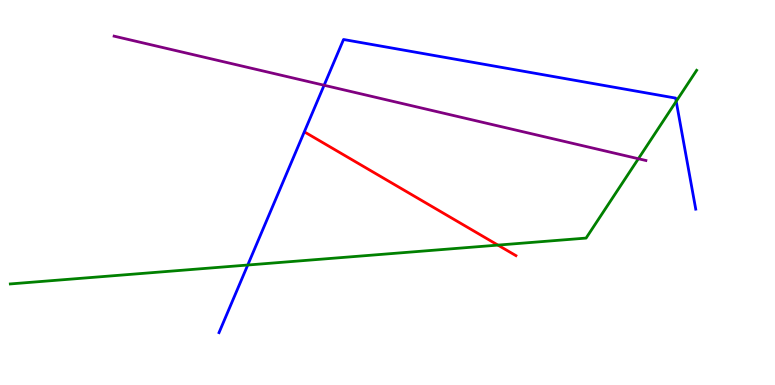[{'lines': ['blue', 'red'], 'intersections': []}, {'lines': ['green', 'red'], 'intersections': [{'x': 6.43, 'y': 3.63}]}, {'lines': ['purple', 'red'], 'intersections': []}, {'lines': ['blue', 'green'], 'intersections': [{'x': 3.2, 'y': 3.12}, {'x': 8.73, 'y': 7.37}]}, {'lines': ['blue', 'purple'], 'intersections': [{'x': 4.18, 'y': 7.79}]}, {'lines': ['green', 'purple'], 'intersections': [{'x': 8.24, 'y': 5.88}]}]